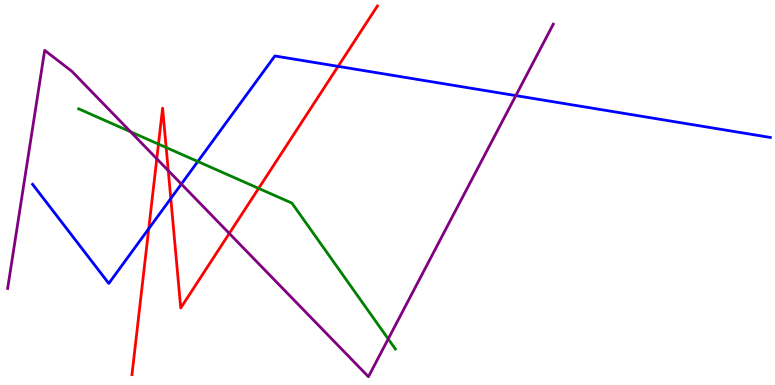[{'lines': ['blue', 'red'], 'intersections': [{'x': 1.92, 'y': 4.06}, {'x': 2.2, 'y': 4.84}, {'x': 4.36, 'y': 8.28}]}, {'lines': ['green', 'red'], 'intersections': [{'x': 2.04, 'y': 6.26}, {'x': 2.14, 'y': 6.17}, {'x': 3.34, 'y': 5.11}]}, {'lines': ['purple', 'red'], 'intersections': [{'x': 2.02, 'y': 5.88}, {'x': 2.17, 'y': 5.57}, {'x': 2.96, 'y': 3.94}]}, {'lines': ['blue', 'green'], 'intersections': [{'x': 2.55, 'y': 5.81}]}, {'lines': ['blue', 'purple'], 'intersections': [{'x': 2.34, 'y': 5.22}, {'x': 6.66, 'y': 7.52}]}, {'lines': ['green', 'purple'], 'intersections': [{'x': 1.68, 'y': 6.58}, {'x': 5.01, 'y': 1.2}]}]